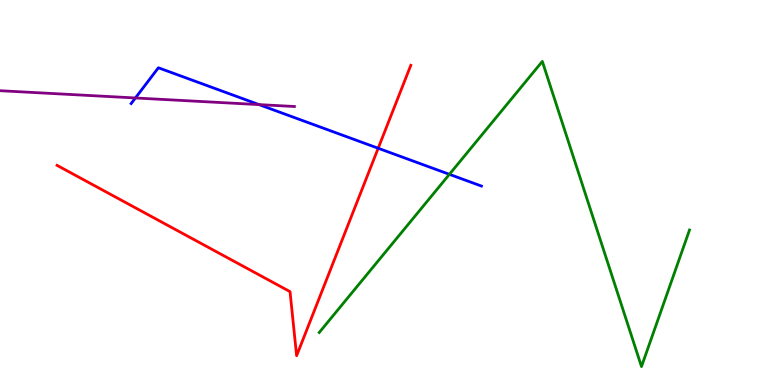[{'lines': ['blue', 'red'], 'intersections': [{'x': 4.88, 'y': 6.15}]}, {'lines': ['green', 'red'], 'intersections': []}, {'lines': ['purple', 'red'], 'intersections': []}, {'lines': ['blue', 'green'], 'intersections': [{'x': 5.8, 'y': 5.47}]}, {'lines': ['blue', 'purple'], 'intersections': [{'x': 1.75, 'y': 7.46}, {'x': 3.34, 'y': 7.28}]}, {'lines': ['green', 'purple'], 'intersections': []}]